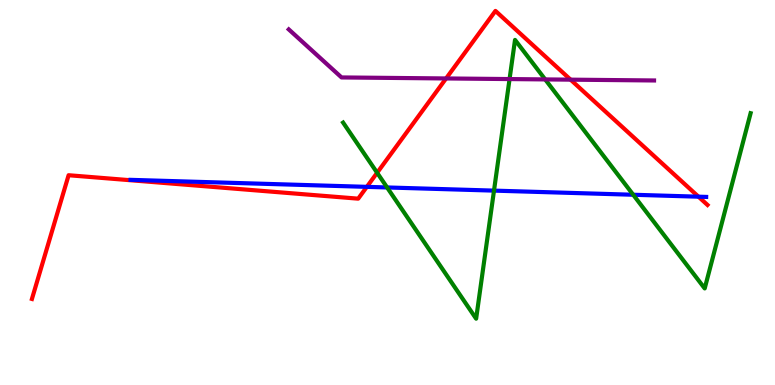[{'lines': ['blue', 'red'], 'intersections': [{'x': 4.73, 'y': 5.15}, {'x': 9.01, 'y': 4.89}]}, {'lines': ['green', 'red'], 'intersections': [{'x': 4.87, 'y': 5.51}]}, {'lines': ['purple', 'red'], 'intersections': [{'x': 5.76, 'y': 7.96}, {'x': 7.36, 'y': 7.93}]}, {'lines': ['blue', 'green'], 'intersections': [{'x': 4.99, 'y': 5.13}, {'x': 6.37, 'y': 5.05}, {'x': 8.17, 'y': 4.94}]}, {'lines': ['blue', 'purple'], 'intersections': []}, {'lines': ['green', 'purple'], 'intersections': [{'x': 6.57, 'y': 7.95}, {'x': 7.03, 'y': 7.94}]}]